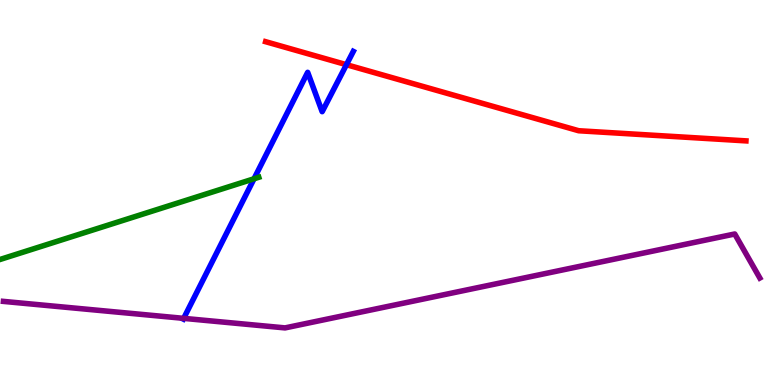[{'lines': ['blue', 'red'], 'intersections': [{'x': 4.47, 'y': 8.32}]}, {'lines': ['green', 'red'], 'intersections': []}, {'lines': ['purple', 'red'], 'intersections': []}, {'lines': ['blue', 'green'], 'intersections': [{'x': 3.28, 'y': 5.36}]}, {'lines': ['blue', 'purple'], 'intersections': [{'x': 2.37, 'y': 1.73}]}, {'lines': ['green', 'purple'], 'intersections': []}]